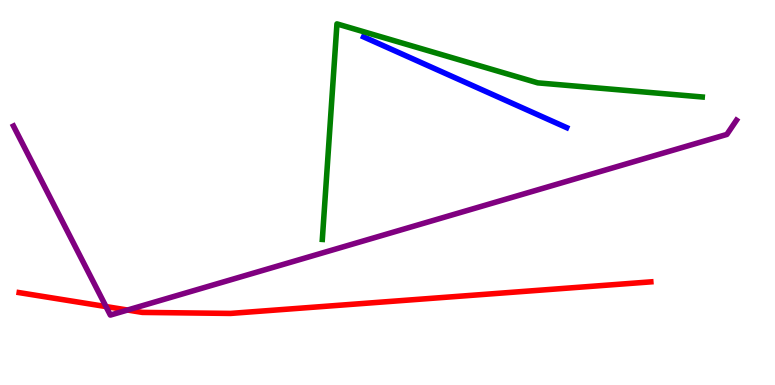[{'lines': ['blue', 'red'], 'intersections': []}, {'lines': ['green', 'red'], 'intersections': []}, {'lines': ['purple', 'red'], 'intersections': [{'x': 1.37, 'y': 2.04}, {'x': 1.65, 'y': 1.95}]}, {'lines': ['blue', 'green'], 'intersections': []}, {'lines': ['blue', 'purple'], 'intersections': []}, {'lines': ['green', 'purple'], 'intersections': []}]